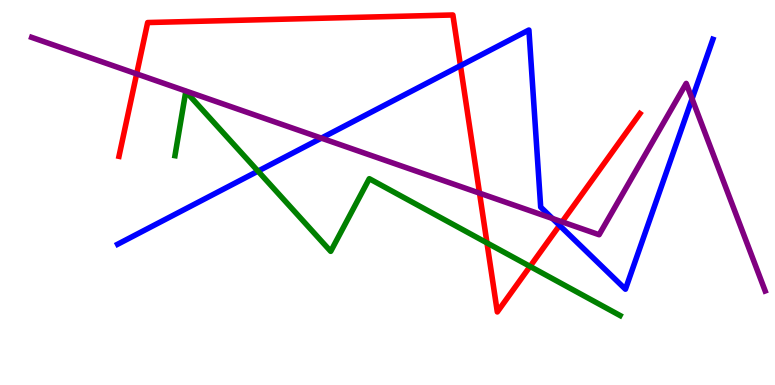[{'lines': ['blue', 'red'], 'intersections': [{'x': 5.94, 'y': 8.29}, {'x': 7.22, 'y': 4.15}]}, {'lines': ['green', 'red'], 'intersections': [{'x': 6.28, 'y': 3.69}, {'x': 6.84, 'y': 3.08}]}, {'lines': ['purple', 'red'], 'intersections': [{'x': 1.76, 'y': 8.08}, {'x': 6.19, 'y': 4.98}, {'x': 7.25, 'y': 4.24}]}, {'lines': ['blue', 'green'], 'intersections': [{'x': 3.33, 'y': 5.55}]}, {'lines': ['blue', 'purple'], 'intersections': [{'x': 4.15, 'y': 6.41}, {'x': 7.13, 'y': 4.32}, {'x': 8.93, 'y': 7.43}]}, {'lines': ['green', 'purple'], 'intersections': []}]